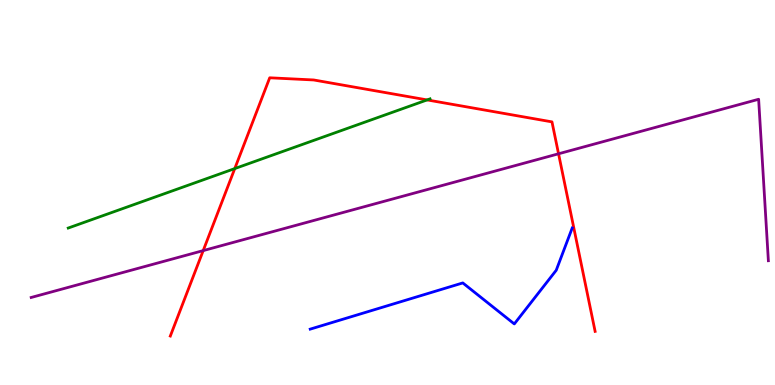[{'lines': ['blue', 'red'], 'intersections': []}, {'lines': ['green', 'red'], 'intersections': [{'x': 3.03, 'y': 5.62}, {'x': 5.51, 'y': 7.4}]}, {'lines': ['purple', 'red'], 'intersections': [{'x': 2.62, 'y': 3.49}, {'x': 7.21, 'y': 6.01}]}, {'lines': ['blue', 'green'], 'intersections': []}, {'lines': ['blue', 'purple'], 'intersections': []}, {'lines': ['green', 'purple'], 'intersections': []}]